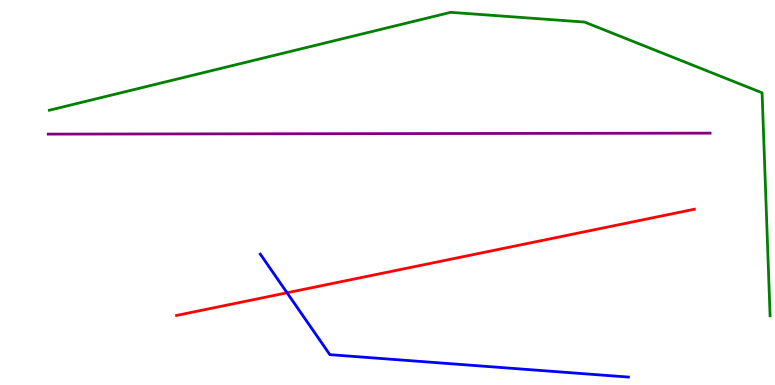[{'lines': ['blue', 'red'], 'intersections': [{'x': 3.7, 'y': 2.4}]}, {'lines': ['green', 'red'], 'intersections': []}, {'lines': ['purple', 'red'], 'intersections': []}, {'lines': ['blue', 'green'], 'intersections': []}, {'lines': ['blue', 'purple'], 'intersections': []}, {'lines': ['green', 'purple'], 'intersections': []}]